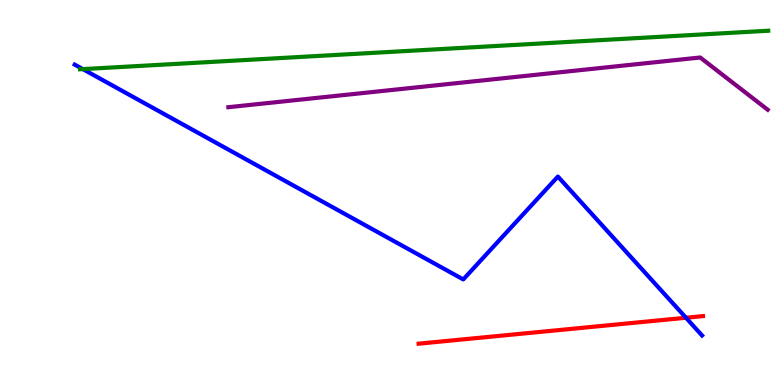[{'lines': ['blue', 'red'], 'intersections': [{'x': 8.85, 'y': 1.75}]}, {'lines': ['green', 'red'], 'intersections': []}, {'lines': ['purple', 'red'], 'intersections': []}, {'lines': ['blue', 'green'], 'intersections': [{'x': 1.07, 'y': 8.2}]}, {'lines': ['blue', 'purple'], 'intersections': []}, {'lines': ['green', 'purple'], 'intersections': []}]